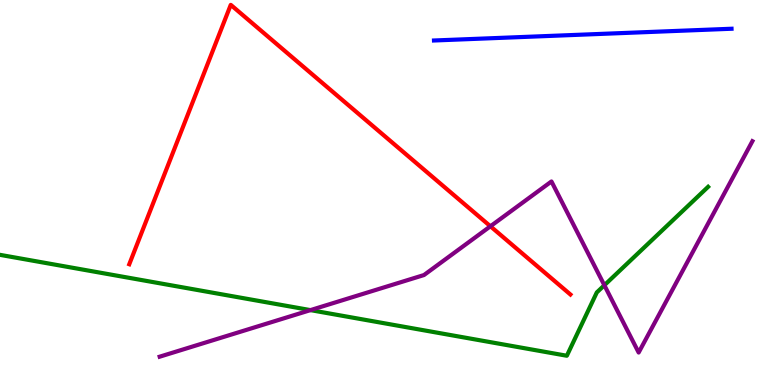[{'lines': ['blue', 'red'], 'intersections': []}, {'lines': ['green', 'red'], 'intersections': []}, {'lines': ['purple', 'red'], 'intersections': [{'x': 6.33, 'y': 4.12}]}, {'lines': ['blue', 'green'], 'intersections': []}, {'lines': ['blue', 'purple'], 'intersections': []}, {'lines': ['green', 'purple'], 'intersections': [{'x': 4.01, 'y': 1.95}, {'x': 7.8, 'y': 2.59}]}]